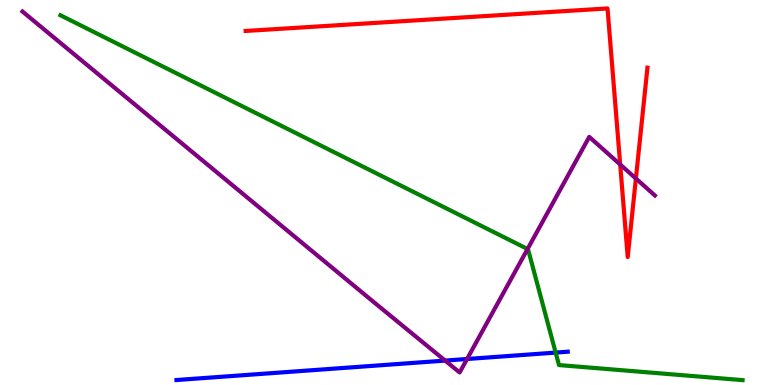[{'lines': ['blue', 'red'], 'intersections': []}, {'lines': ['green', 'red'], 'intersections': []}, {'lines': ['purple', 'red'], 'intersections': [{'x': 8.0, 'y': 5.73}, {'x': 8.21, 'y': 5.36}]}, {'lines': ['blue', 'green'], 'intersections': [{'x': 7.17, 'y': 0.842}]}, {'lines': ['blue', 'purple'], 'intersections': [{'x': 5.74, 'y': 0.634}, {'x': 6.03, 'y': 0.675}]}, {'lines': ['green', 'purple'], 'intersections': [{'x': 6.81, 'y': 3.53}]}]